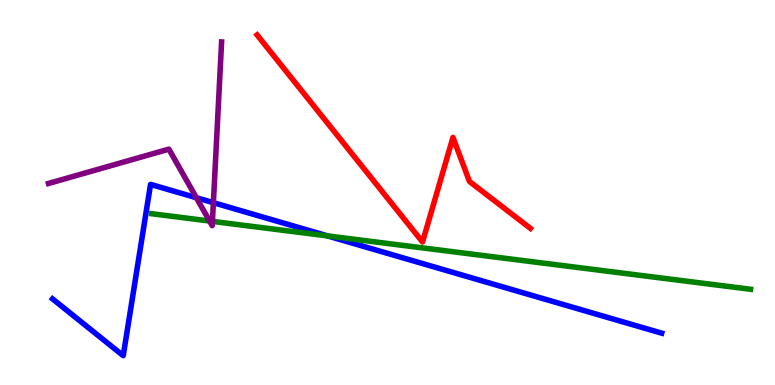[{'lines': ['blue', 'red'], 'intersections': []}, {'lines': ['green', 'red'], 'intersections': []}, {'lines': ['purple', 'red'], 'intersections': []}, {'lines': ['blue', 'green'], 'intersections': [{'x': 4.23, 'y': 3.87}]}, {'lines': ['blue', 'purple'], 'intersections': [{'x': 2.53, 'y': 4.86}, {'x': 2.75, 'y': 4.74}]}, {'lines': ['green', 'purple'], 'intersections': [{'x': 2.7, 'y': 4.26}, {'x': 2.74, 'y': 4.25}]}]